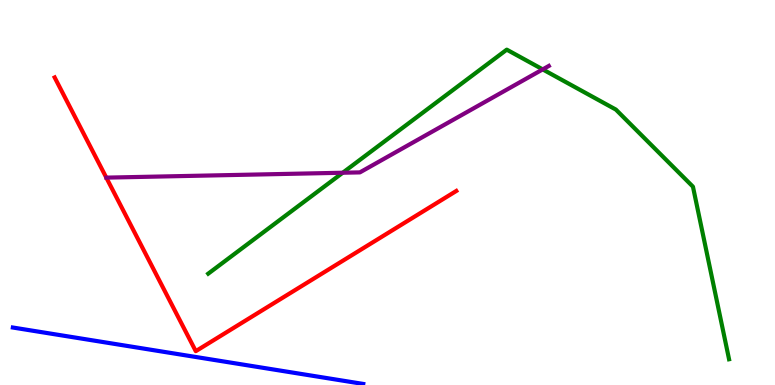[{'lines': ['blue', 'red'], 'intersections': []}, {'lines': ['green', 'red'], 'intersections': []}, {'lines': ['purple', 'red'], 'intersections': []}, {'lines': ['blue', 'green'], 'intersections': []}, {'lines': ['blue', 'purple'], 'intersections': []}, {'lines': ['green', 'purple'], 'intersections': [{'x': 4.42, 'y': 5.51}, {'x': 7.0, 'y': 8.2}]}]